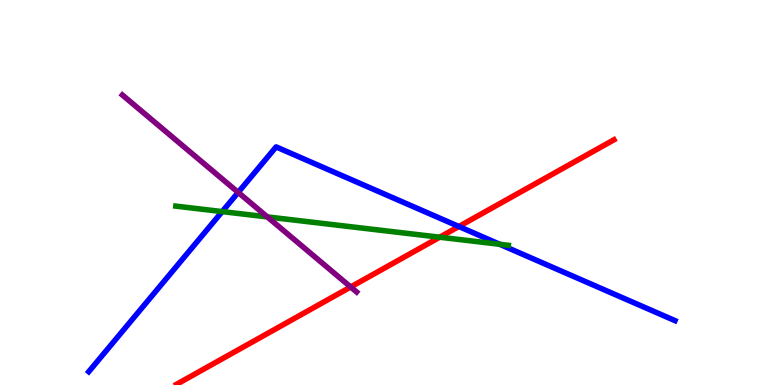[{'lines': ['blue', 'red'], 'intersections': [{'x': 5.92, 'y': 4.12}]}, {'lines': ['green', 'red'], 'intersections': [{'x': 5.67, 'y': 3.84}]}, {'lines': ['purple', 'red'], 'intersections': [{'x': 4.52, 'y': 2.55}]}, {'lines': ['blue', 'green'], 'intersections': [{'x': 2.87, 'y': 4.5}, {'x': 6.45, 'y': 3.66}]}, {'lines': ['blue', 'purple'], 'intersections': [{'x': 3.07, 'y': 5.0}]}, {'lines': ['green', 'purple'], 'intersections': [{'x': 3.45, 'y': 4.37}]}]